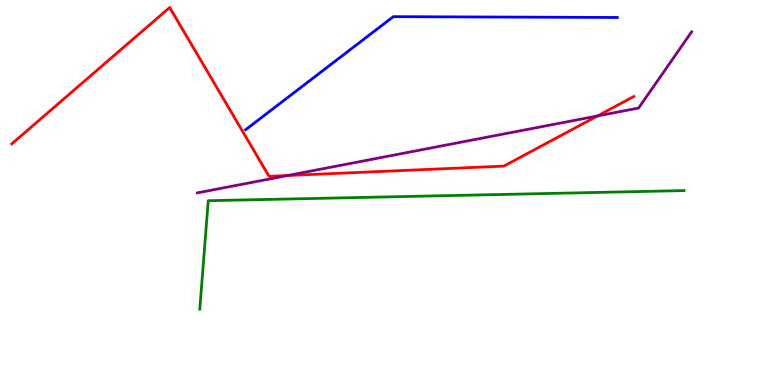[{'lines': ['blue', 'red'], 'intersections': []}, {'lines': ['green', 'red'], 'intersections': []}, {'lines': ['purple', 'red'], 'intersections': [{'x': 3.71, 'y': 5.44}, {'x': 7.71, 'y': 6.99}]}, {'lines': ['blue', 'green'], 'intersections': []}, {'lines': ['blue', 'purple'], 'intersections': []}, {'lines': ['green', 'purple'], 'intersections': []}]